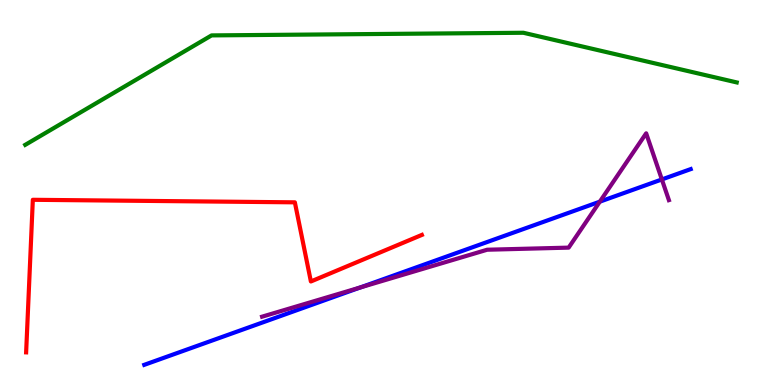[{'lines': ['blue', 'red'], 'intersections': []}, {'lines': ['green', 'red'], 'intersections': []}, {'lines': ['purple', 'red'], 'intersections': []}, {'lines': ['blue', 'green'], 'intersections': []}, {'lines': ['blue', 'purple'], 'intersections': [{'x': 4.65, 'y': 2.53}, {'x': 7.74, 'y': 4.76}, {'x': 8.54, 'y': 5.34}]}, {'lines': ['green', 'purple'], 'intersections': []}]